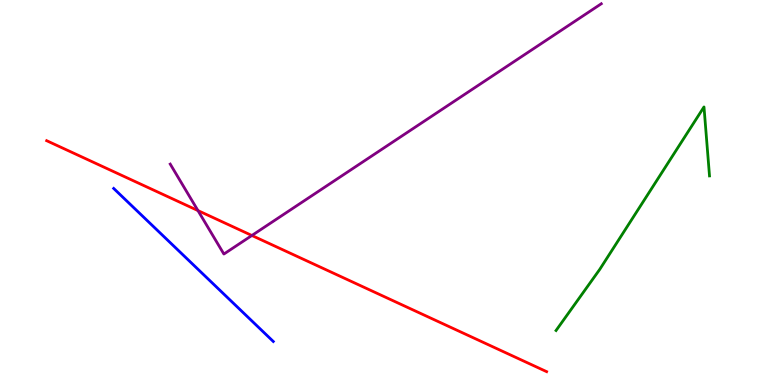[{'lines': ['blue', 'red'], 'intersections': []}, {'lines': ['green', 'red'], 'intersections': []}, {'lines': ['purple', 'red'], 'intersections': [{'x': 2.55, 'y': 4.53}, {'x': 3.25, 'y': 3.88}]}, {'lines': ['blue', 'green'], 'intersections': []}, {'lines': ['blue', 'purple'], 'intersections': []}, {'lines': ['green', 'purple'], 'intersections': []}]